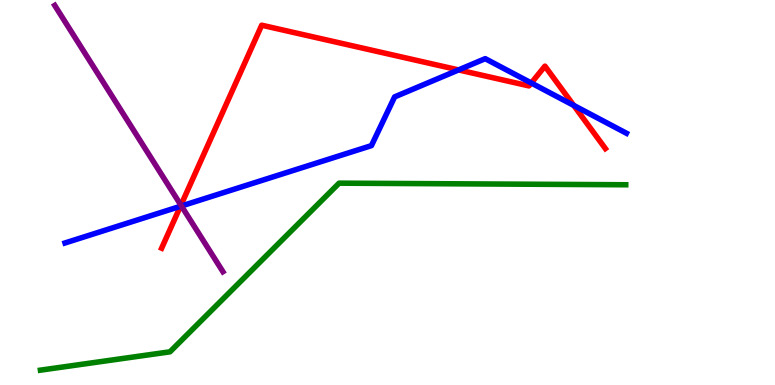[{'lines': ['blue', 'red'], 'intersections': [{'x': 2.33, 'y': 4.64}, {'x': 5.92, 'y': 8.18}, {'x': 6.86, 'y': 7.84}, {'x': 7.4, 'y': 7.26}]}, {'lines': ['green', 'red'], 'intersections': []}, {'lines': ['purple', 'red'], 'intersections': [{'x': 2.33, 'y': 4.67}]}, {'lines': ['blue', 'green'], 'intersections': []}, {'lines': ['blue', 'purple'], 'intersections': [{'x': 2.34, 'y': 4.65}]}, {'lines': ['green', 'purple'], 'intersections': []}]